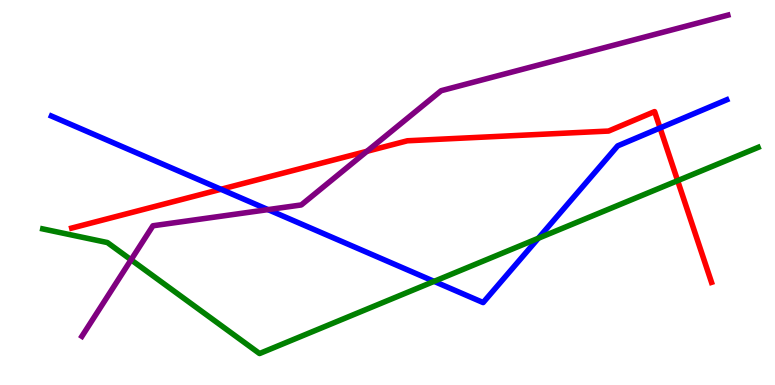[{'lines': ['blue', 'red'], 'intersections': [{'x': 2.85, 'y': 5.08}, {'x': 8.52, 'y': 6.68}]}, {'lines': ['green', 'red'], 'intersections': [{'x': 8.74, 'y': 5.31}]}, {'lines': ['purple', 'red'], 'intersections': [{'x': 4.73, 'y': 6.07}]}, {'lines': ['blue', 'green'], 'intersections': [{'x': 5.6, 'y': 2.69}, {'x': 6.95, 'y': 3.81}]}, {'lines': ['blue', 'purple'], 'intersections': [{'x': 3.46, 'y': 4.56}]}, {'lines': ['green', 'purple'], 'intersections': [{'x': 1.69, 'y': 3.25}]}]